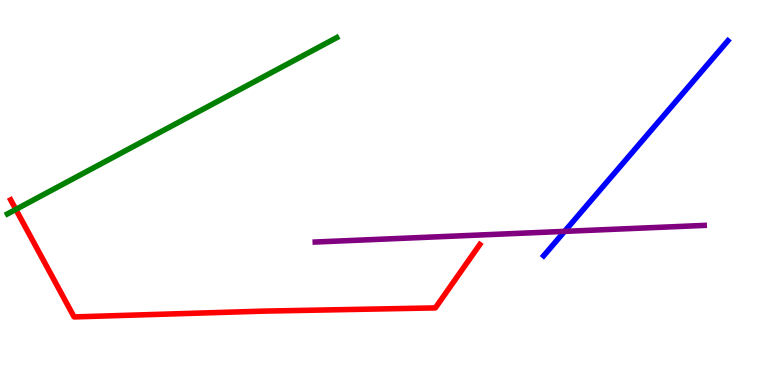[{'lines': ['blue', 'red'], 'intersections': []}, {'lines': ['green', 'red'], 'intersections': [{'x': 0.204, 'y': 4.56}]}, {'lines': ['purple', 'red'], 'intersections': []}, {'lines': ['blue', 'green'], 'intersections': []}, {'lines': ['blue', 'purple'], 'intersections': [{'x': 7.28, 'y': 3.99}]}, {'lines': ['green', 'purple'], 'intersections': []}]